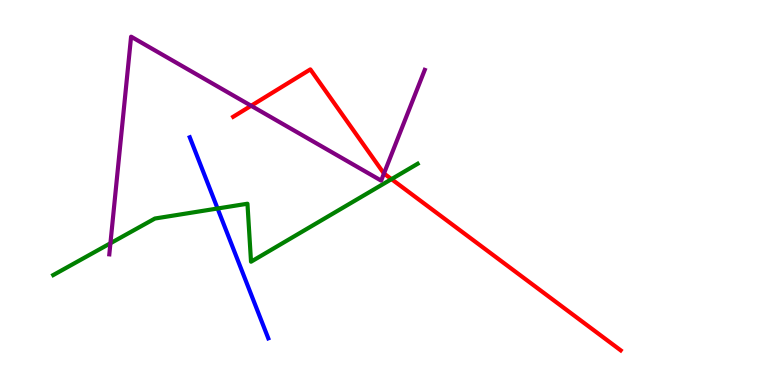[{'lines': ['blue', 'red'], 'intersections': []}, {'lines': ['green', 'red'], 'intersections': [{'x': 5.05, 'y': 5.35}]}, {'lines': ['purple', 'red'], 'intersections': [{'x': 3.24, 'y': 7.25}, {'x': 4.95, 'y': 5.49}]}, {'lines': ['blue', 'green'], 'intersections': [{'x': 2.81, 'y': 4.58}]}, {'lines': ['blue', 'purple'], 'intersections': []}, {'lines': ['green', 'purple'], 'intersections': [{'x': 1.42, 'y': 3.68}]}]